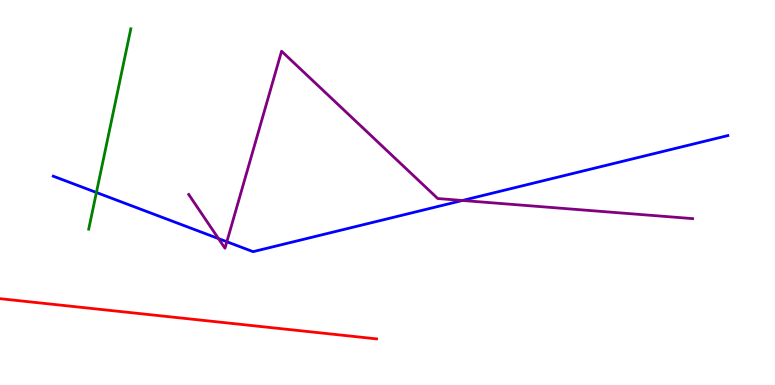[{'lines': ['blue', 'red'], 'intersections': []}, {'lines': ['green', 'red'], 'intersections': []}, {'lines': ['purple', 'red'], 'intersections': []}, {'lines': ['blue', 'green'], 'intersections': [{'x': 1.24, 'y': 5.0}]}, {'lines': ['blue', 'purple'], 'intersections': [{'x': 2.82, 'y': 3.8}, {'x': 2.93, 'y': 3.72}, {'x': 5.97, 'y': 4.79}]}, {'lines': ['green', 'purple'], 'intersections': []}]